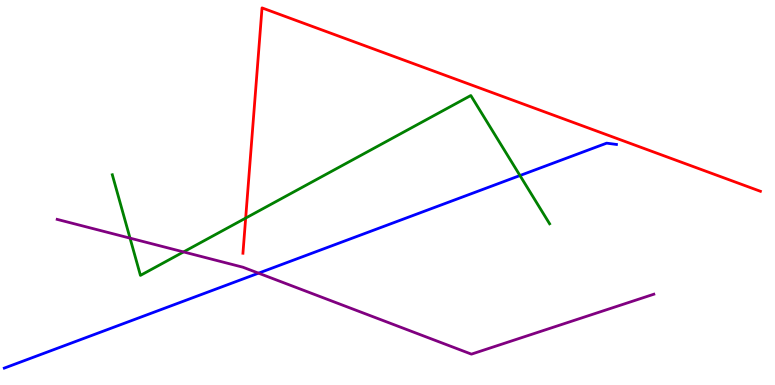[{'lines': ['blue', 'red'], 'intersections': []}, {'lines': ['green', 'red'], 'intersections': [{'x': 3.17, 'y': 4.34}]}, {'lines': ['purple', 'red'], 'intersections': []}, {'lines': ['blue', 'green'], 'intersections': [{'x': 6.71, 'y': 5.44}]}, {'lines': ['blue', 'purple'], 'intersections': [{'x': 3.34, 'y': 2.9}]}, {'lines': ['green', 'purple'], 'intersections': [{'x': 1.68, 'y': 3.81}, {'x': 2.37, 'y': 3.46}]}]